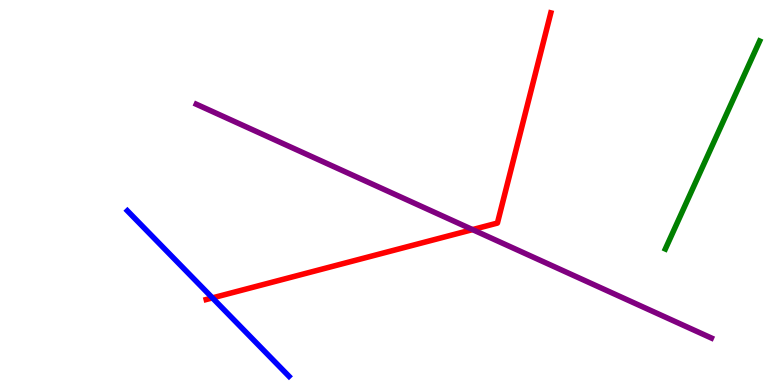[{'lines': ['blue', 'red'], 'intersections': [{'x': 2.74, 'y': 2.26}]}, {'lines': ['green', 'red'], 'intersections': []}, {'lines': ['purple', 'red'], 'intersections': [{'x': 6.1, 'y': 4.04}]}, {'lines': ['blue', 'green'], 'intersections': []}, {'lines': ['blue', 'purple'], 'intersections': []}, {'lines': ['green', 'purple'], 'intersections': []}]